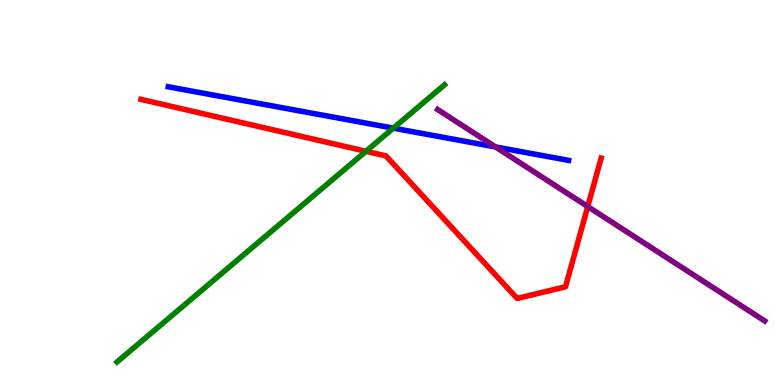[{'lines': ['blue', 'red'], 'intersections': []}, {'lines': ['green', 'red'], 'intersections': [{'x': 4.72, 'y': 6.07}]}, {'lines': ['purple', 'red'], 'intersections': [{'x': 7.58, 'y': 4.63}]}, {'lines': ['blue', 'green'], 'intersections': [{'x': 5.07, 'y': 6.67}]}, {'lines': ['blue', 'purple'], 'intersections': [{'x': 6.39, 'y': 6.18}]}, {'lines': ['green', 'purple'], 'intersections': []}]